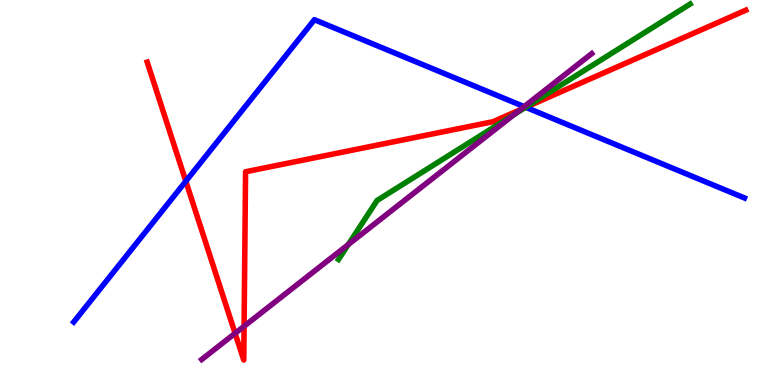[{'lines': ['blue', 'red'], 'intersections': [{'x': 2.4, 'y': 5.29}, {'x': 6.78, 'y': 7.21}]}, {'lines': ['green', 'red'], 'intersections': [{'x': 6.78, 'y': 7.21}]}, {'lines': ['purple', 'red'], 'intersections': [{'x': 3.03, 'y': 1.34}, {'x': 3.15, 'y': 1.53}, {'x': 6.71, 'y': 7.15}]}, {'lines': ['blue', 'green'], 'intersections': [{'x': 6.78, 'y': 7.21}]}, {'lines': ['blue', 'purple'], 'intersections': [{'x': 6.76, 'y': 7.23}]}, {'lines': ['green', 'purple'], 'intersections': [{'x': 4.49, 'y': 3.65}, {'x': 6.63, 'y': 7.03}]}]